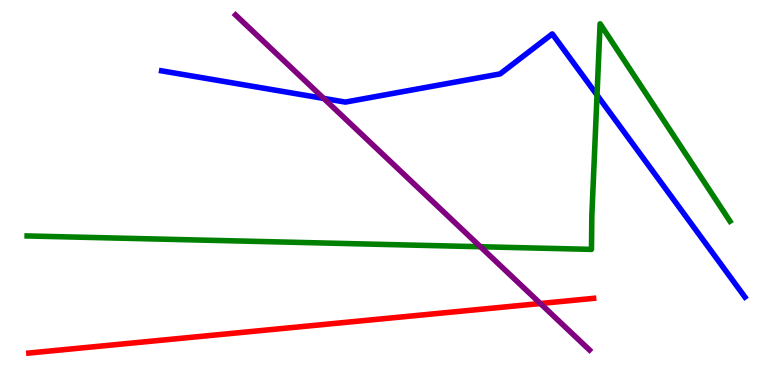[{'lines': ['blue', 'red'], 'intersections': []}, {'lines': ['green', 'red'], 'intersections': []}, {'lines': ['purple', 'red'], 'intersections': [{'x': 6.97, 'y': 2.12}]}, {'lines': ['blue', 'green'], 'intersections': [{'x': 7.7, 'y': 7.53}]}, {'lines': ['blue', 'purple'], 'intersections': [{'x': 4.18, 'y': 7.44}]}, {'lines': ['green', 'purple'], 'intersections': [{'x': 6.2, 'y': 3.59}]}]